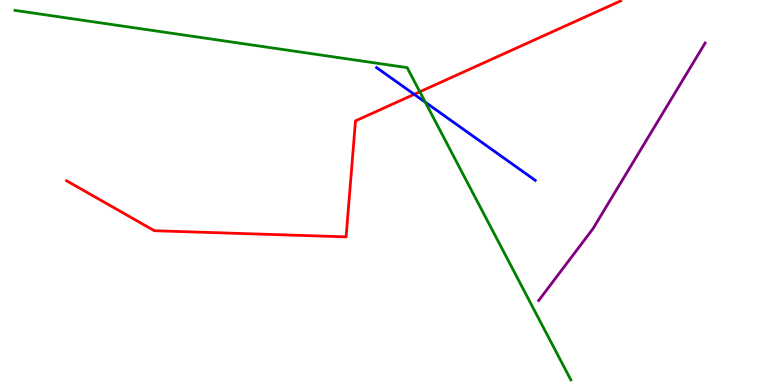[{'lines': ['blue', 'red'], 'intersections': [{'x': 5.34, 'y': 7.55}]}, {'lines': ['green', 'red'], 'intersections': [{'x': 5.42, 'y': 7.62}]}, {'lines': ['purple', 'red'], 'intersections': []}, {'lines': ['blue', 'green'], 'intersections': [{'x': 5.49, 'y': 7.35}]}, {'lines': ['blue', 'purple'], 'intersections': []}, {'lines': ['green', 'purple'], 'intersections': []}]